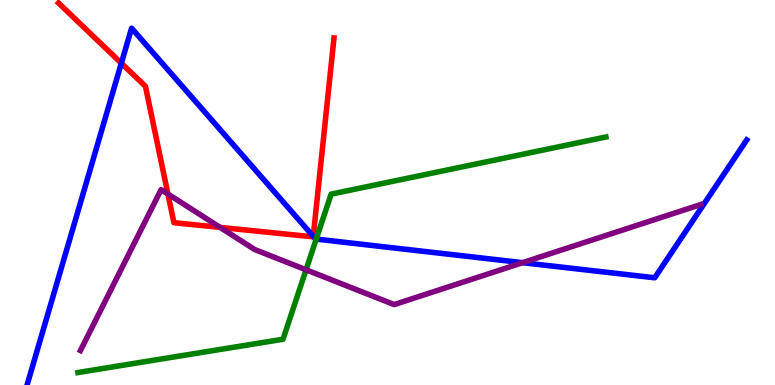[{'lines': ['blue', 'red'], 'intersections': [{'x': 1.57, 'y': 8.36}, {'x': 4.04, 'y': 3.86}]}, {'lines': ['green', 'red'], 'intersections': []}, {'lines': ['purple', 'red'], 'intersections': [{'x': 2.17, 'y': 4.96}, {'x': 2.84, 'y': 4.09}]}, {'lines': ['blue', 'green'], 'intersections': [{'x': 4.08, 'y': 3.79}]}, {'lines': ['blue', 'purple'], 'intersections': [{'x': 6.74, 'y': 3.18}]}, {'lines': ['green', 'purple'], 'intersections': [{'x': 3.95, 'y': 2.99}]}]